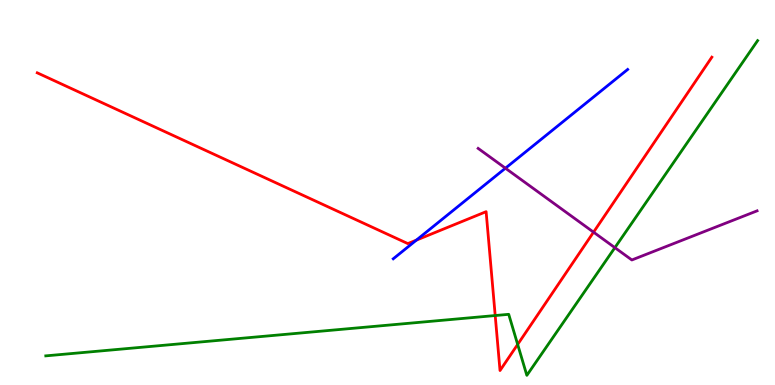[{'lines': ['blue', 'red'], 'intersections': [{'x': 5.37, 'y': 3.76}]}, {'lines': ['green', 'red'], 'intersections': [{'x': 6.39, 'y': 1.8}, {'x': 6.68, 'y': 1.05}]}, {'lines': ['purple', 'red'], 'intersections': [{'x': 7.66, 'y': 3.97}]}, {'lines': ['blue', 'green'], 'intersections': []}, {'lines': ['blue', 'purple'], 'intersections': [{'x': 6.52, 'y': 5.63}]}, {'lines': ['green', 'purple'], 'intersections': [{'x': 7.93, 'y': 3.57}]}]